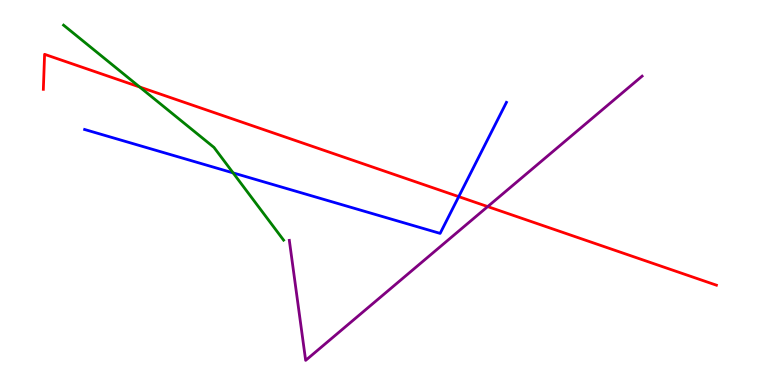[{'lines': ['blue', 'red'], 'intersections': [{'x': 5.92, 'y': 4.89}]}, {'lines': ['green', 'red'], 'intersections': [{'x': 1.8, 'y': 7.74}]}, {'lines': ['purple', 'red'], 'intersections': [{'x': 6.29, 'y': 4.63}]}, {'lines': ['blue', 'green'], 'intersections': [{'x': 3.01, 'y': 5.51}]}, {'lines': ['blue', 'purple'], 'intersections': []}, {'lines': ['green', 'purple'], 'intersections': []}]